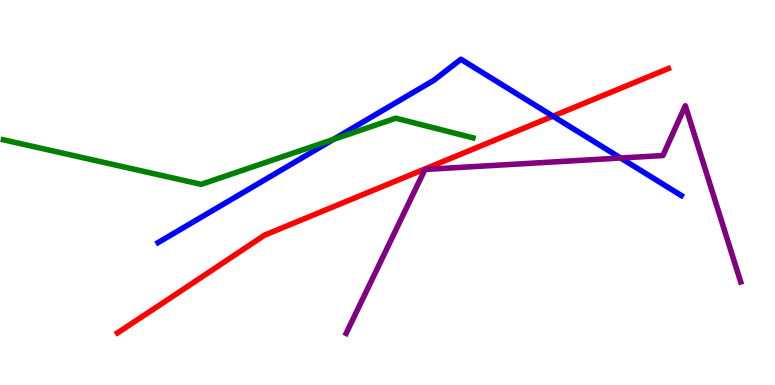[{'lines': ['blue', 'red'], 'intersections': [{'x': 7.13, 'y': 6.98}]}, {'lines': ['green', 'red'], 'intersections': []}, {'lines': ['purple', 'red'], 'intersections': []}, {'lines': ['blue', 'green'], 'intersections': [{'x': 4.3, 'y': 6.38}]}, {'lines': ['blue', 'purple'], 'intersections': [{'x': 8.01, 'y': 5.9}]}, {'lines': ['green', 'purple'], 'intersections': []}]